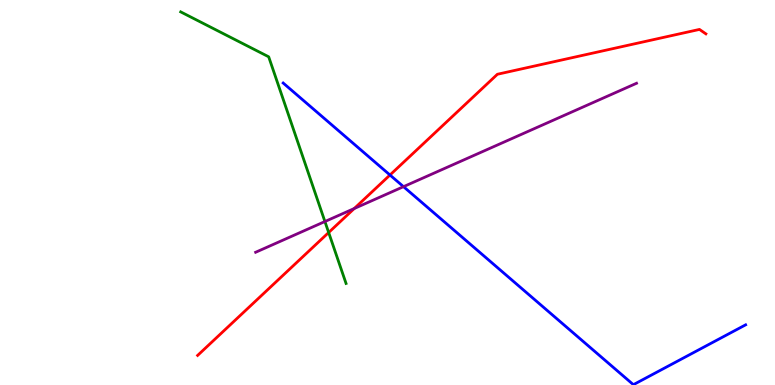[{'lines': ['blue', 'red'], 'intersections': [{'x': 5.03, 'y': 5.45}]}, {'lines': ['green', 'red'], 'intersections': [{'x': 4.24, 'y': 3.96}]}, {'lines': ['purple', 'red'], 'intersections': [{'x': 4.57, 'y': 4.58}]}, {'lines': ['blue', 'green'], 'intersections': []}, {'lines': ['blue', 'purple'], 'intersections': [{'x': 5.21, 'y': 5.15}]}, {'lines': ['green', 'purple'], 'intersections': [{'x': 4.19, 'y': 4.25}]}]